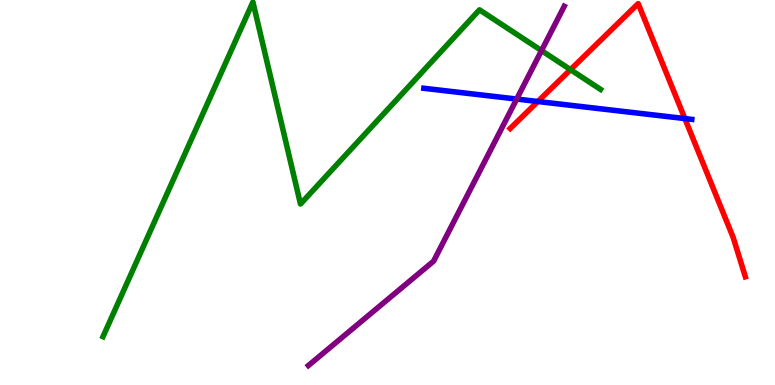[{'lines': ['blue', 'red'], 'intersections': [{'x': 6.94, 'y': 7.36}, {'x': 8.84, 'y': 6.92}]}, {'lines': ['green', 'red'], 'intersections': [{'x': 7.36, 'y': 8.19}]}, {'lines': ['purple', 'red'], 'intersections': []}, {'lines': ['blue', 'green'], 'intersections': []}, {'lines': ['blue', 'purple'], 'intersections': [{'x': 6.67, 'y': 7.43}]}, {'lines': ['green', 'purple'], 'intersections': [{'x': 6.99, 'y': 8.69}]}]